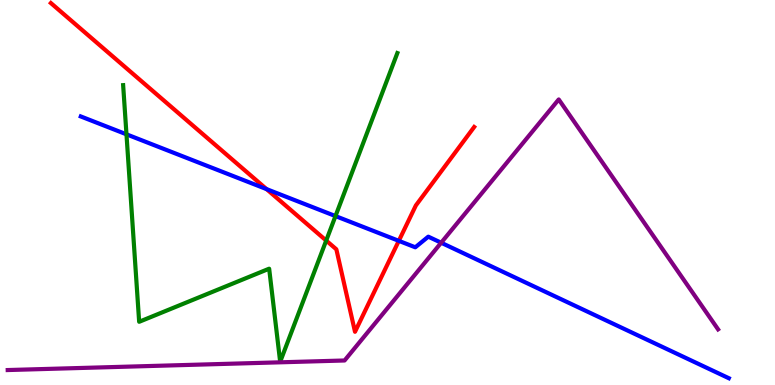[{'lines': ['blue', 'red'], 'intersections': [{'x': 3.44, 'y': 5.09}, {'x': 5.15, 'y': 3.74}]}, {'lines': ['green', 'red'], 'intersections': [{'x': 4.21, 'y': 3.75}]}, {'lines': ['purple', 'red'], 'intersections': []}, {'lines': ['blue', 'green'], 'intersections': [{'x': 1.63, 'y': 6.51}, {'x': 4.33, 'y': 4.39}]}, {'lines': ['blue', 'purple'], 'intersections': [{'x': 5.69, 'y': 3.7}]}, {'lines': ['green', 'purple'], 'intersections': []}]